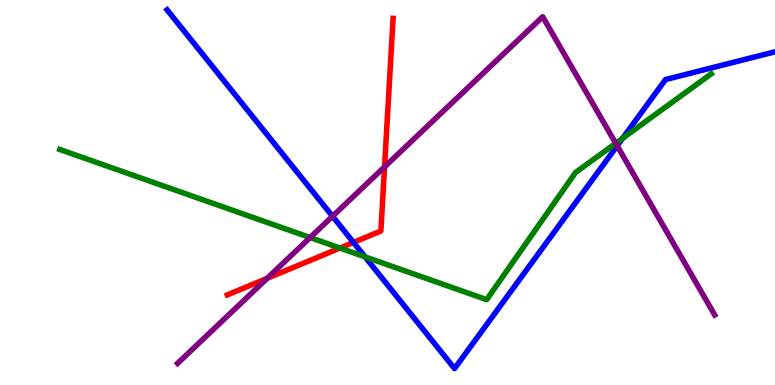[{'lines': ['blue', 'red'], 'intersections': [{'x': 4.56, 'y': 3.7}]}, {'lines': ['green', 'red'], 'intersections': [{'x': 4.39, 'y': 3.56}]}, {'lines': ['purple', 'red'], 'intersections': [{'x': 3.45, 'y': 2.77}, {'x': 4.96, 'y': 5.67}]}, {'lines': ['blue', 'green'], 'intersections': [{'x': 4.71, 'y': 3.33}, {'x': 8.03, 'y': 6.41}]}, {'lines': ['blue', 'purple'], 'intersections': [{'x': 4.29, 'y': 4.38}, {'x': 7.96, 'y': 6.21}]}, {'lines': ['green', 'purple'], 'intersections': [{'x': 4.0, 'y': 3.83}, {'x': 7.94, 'y': 6.28}]}]